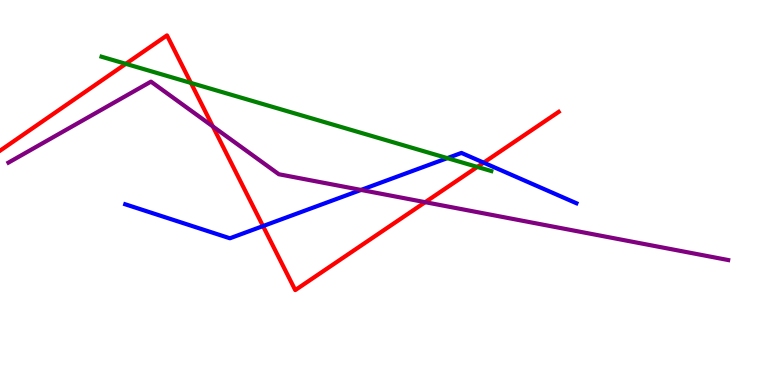[{'lines': ['blue', 'red'], 'intersections': [{'x': 3.39, 'y': 4.13}, {'x': 6.24, 'y': 5.78}]}, {'lines': ['green', 'red'], 'intersections': [{'x': 1.62, 'y': 8.34}, {'x': 2.46, 'y': 7.85}, {'x': 6.16, 'y': 5.66}]}, {'lines': ['purple', 'red'], 'intersections': [{'x': 2.75, 'y': 6.72}, {'x': 5.49, 'y': 4.75}]}, {'lines': ['blue', 'green'], 'intersections': [{'x': 5.77, 'y': 5.89}]}, {'lines': ['blue', 'purple'], 'intersections': [{'x': 4.66, 'y': 5.07}]}, {'lines': ['green', 'purple'], 'intersections': []}]